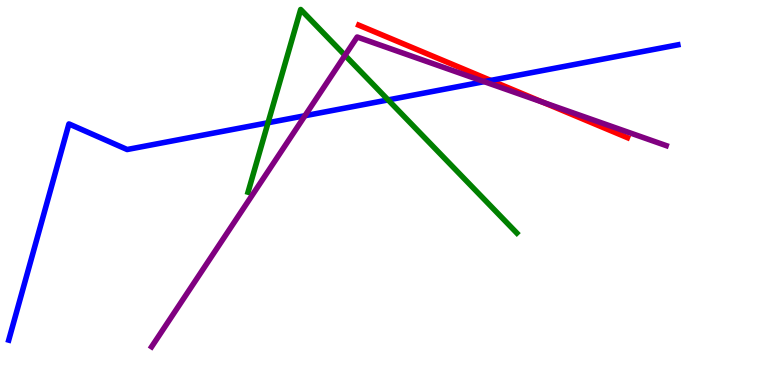[{'lines': ['blue', 'red'], 'intersections': [{'x': 6.33, 'y': 7.91}]}, {'lines': ['green', 'red'], 'intersections': []}, {'lines': ['purple', 'red'], 'intersections': [{'x': 7.01, 'y': 7.34}]}, {'lines': ['blue', 'green'], 'intersections': [{'x': 3.46, 'y': 6.81}, {'x': 5.01, 'y': 7.4}]}, {'lines': ['blue', 'purple'], 'intersections': [{'x': 3.93, 'y': 6.99}, {'x': 6.25, 'y': 7.88}]}, {'lines': ['green', 'purple'], 'intersections': [{'x': 4.45, 'y': 8.56}]}]